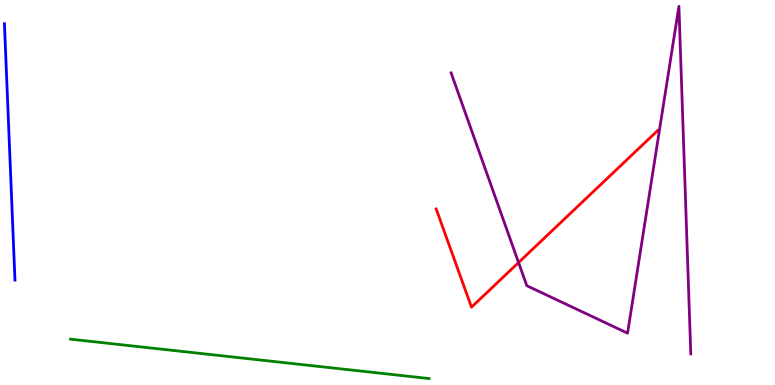[{'lines': ['blue', 'red'], 'intersections': []}, {'lines': ['green', 'red'], 'intersections': []}, {'lines': ['purple', 'red'], 'intersections': [{'x': 6.69, 'y': 3.18}]}, {'lines': ['blue', 'green'], 'intersections': []}, {'lines': ['blue', 'purple'], 'intersections': []}, {'lines': ['green', 'purple'], 'intersections': []}]